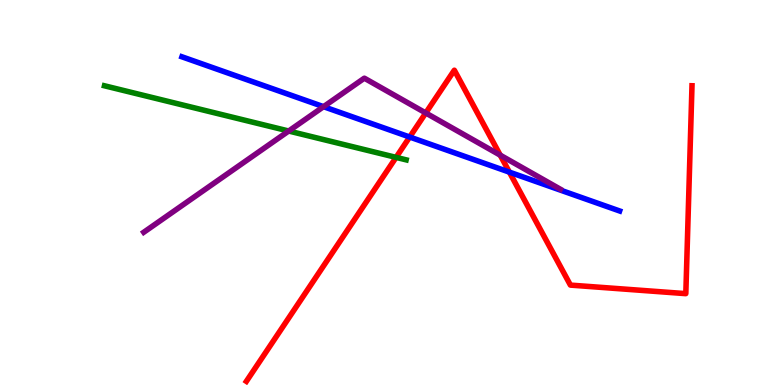[{'lines': ['blue', 'red'], 'intersections': [{'x': 5.29, 'y': 6.44}, {'x': 6.57, 'y': 5.53}]}, {'lines': ['green', 'red'], 'intersections': [{'x': 5.11, 'y': 5.91}]}, {'lines': ['purple', 'red'], 'intersections': [{'x': 5.49, 'y': 7.07}, {'x': 6.45, 'y': 5.97}]}, {'lines': ['blue', 'green'], 'intersections': []}, {'lines': ['blue', 'purple'], 'intersections': [{'x': 4.17, 'y': 7.23}]}, {'lines': ['green', 'purple'], 'intersections': [{'x': 3.73, 'y': 6.6}]}]